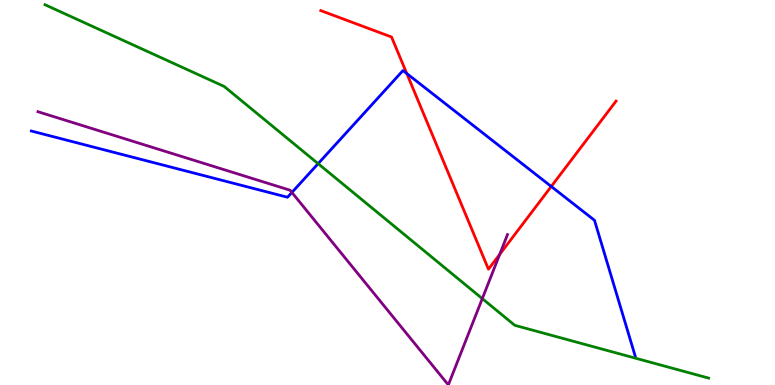[{'lines': ['blue', 'red'], 'intersections': [{'x': 5.25, 'y': 8.09}, {'x': 7.11, 'y': 5.16}]}, {'lines': ['green', 'red'], 'intersections': []}, {'lines': ['purple', 'red'], 'intersections': [{'x': 6.45, 'y': 3.39}]}, {'lines': ['blue', 'green'], 'intersections': [{'x': 4.1, 'y': 5.75}]}, {'lines': ['blue', 'purple'], 'intersections': [{'x': 3.77, 'y': 5.0}]}, {'lines': ['green', 'purple'], 'intersections': [{'x': 6.22, 'y': 2.24}]}]